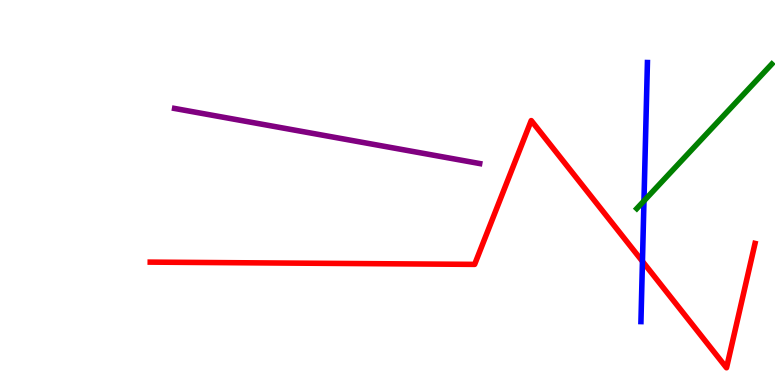[{'lines': ['blue', 'red'], 'intersections': [{'x': 8.29, 'y': 3.21}]}, {'lines': ['green', 'red'], 'intersections': []}, {'lines': ['purple', 'red'], 'intersections': []}, {'lines': ['blue', 'green'], 'intersections': [{'x': 8.31, 'y': 4.78}]}, {'lines': ['blue', 'purple'], 'intersections': []}, {'lines': ['green', 'purple'], 'intersections': []}]